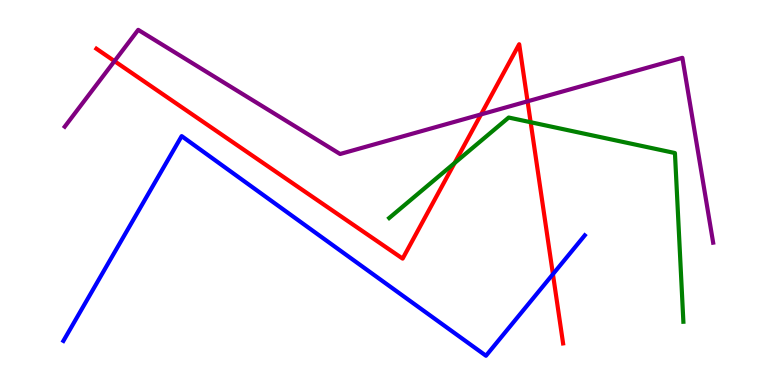[{'lines': ['blue', 'red'], 'intersections': [{'x': 7.13, 'y': 2.88}]}, {'lines': ['green', 'red'], 'intersections': [{'x': 5.87, 'y': 5.77}, {'x': 6.85, 'y': 6.83}]}, {'lines': ['purple', 'red'], 'intersections': [{'x': 1.48, 'y': 8.41}, {'x': 6.21, 'y': 7.03}, {'x': 6.81, 'y': 7.37}]}, {'lines': ['blue', 'green'], 'intersections': []}, {'lines': ['blue', 'purple'], 'intersections': []}, {'lines': ['green', 'purple'], 'intersections': []}]